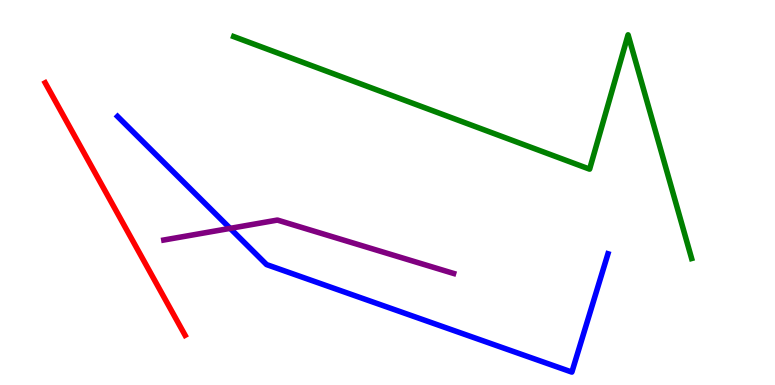[{'lines': ['blue', 'red'], 'intersections': []}, {'lines': ['green', 'red'], 'intersections': []}, {'lines': ['purple', 'red'], 'intersections': []}, {'lines': ['blue', 'green'], 'intersections': []}, {'lines': ['blue', 'purple'], 'intersections': [{'x': 2.97, 'y': 4.07}]}, {'lines': ['green', 'purple'], 'intersections': []}]